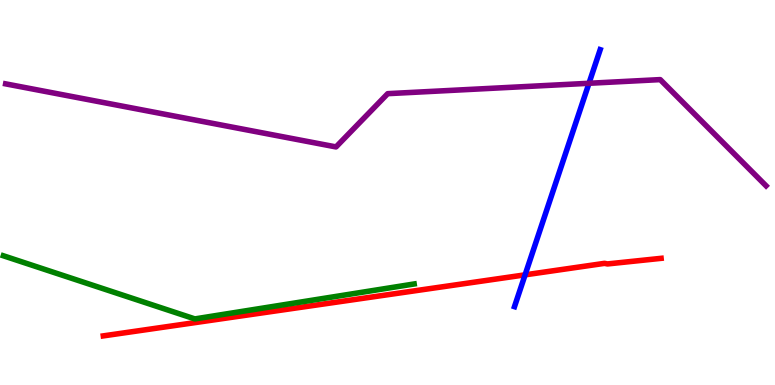[{'lines': ['blue', 'red'], 'intersections': [{'x': 6.78, 'y': 2.86}]}, {'lines': ['green', 'red'], 'intersections': []}, {'lines': ['purple', 'red'], 'intersections': []}, {'lines': ['blue', 'green'], 'intersections': []}, {'lines': ['blue', 'purple'], 'intersections': [{'x': 7.6, 'y': 7.84}]}, {'lines': ['green', 'purple'], 'intersections': []}]